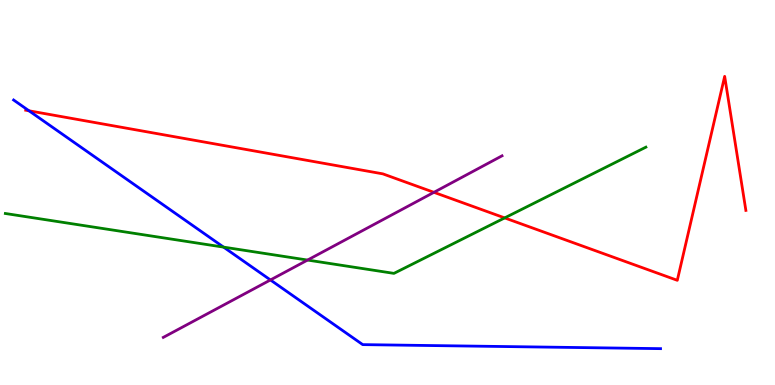[{'lines': ['blue', 'red'], 'intersections': [{'x': 0.374, 'y': 7.12}]}, {'lines': ['green', 'red'], 'intersections': [{'x': 6.51, 'y': 4.34}]}, {'lines': ['purple', 'red'], 'intersections': [{'x': 5.6, 'y': 5.0}]}, {'lines': ['blue', 'green'], 'intersections': [{'x': 2.88, 'y': 3.58}]}, {'lines': ['blue', 'purple'], 'intersections': [{'x': 3.49, 'y': 2.73}]}, {'lines': ['green', 'purple'], 'intersections': [{'x': 3.97, 'y': 3.25}]}]